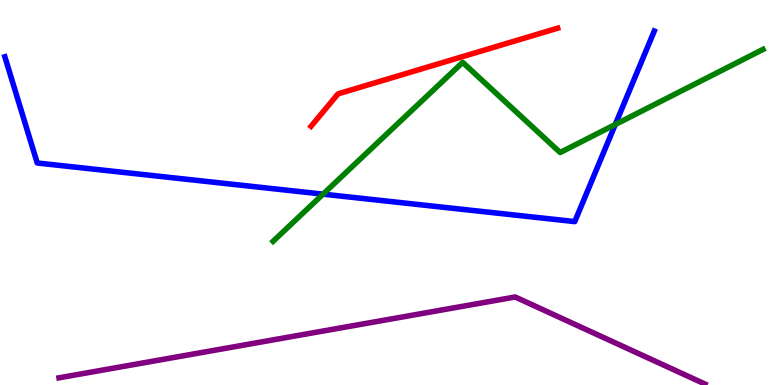[{'lines': ['blue', 'red'], 'intersections': []}, {'lines': ['green', 'red'], 'intersections': []}, {'lines': ['purple', 'red'], 'intersections': []}, {'lines': ['blue', 'green'], 'intersections': [{'x': 4.17, 'y': 4.96}, {'x': 7.94, 'y': 6.77}]}, {'lines': ['blue', 'purple'], 'intersections': []}, {'lines': ['green', 'purple'], 'intersections': []}]